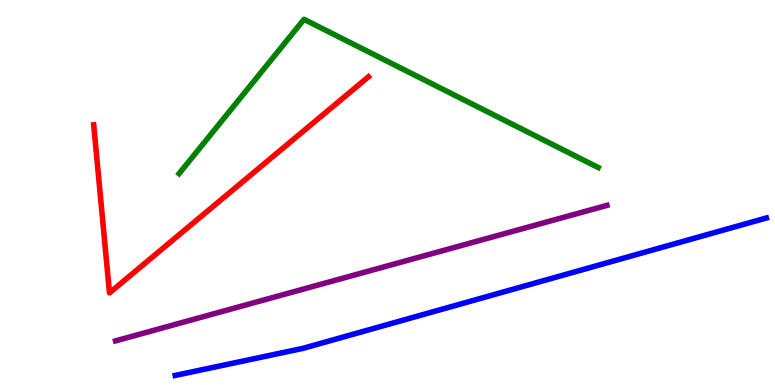[{'lines': ['blue', 'red'], 'intersections': []}, {'lines': ['green', 'red'], 'intersections': []}, {'lines': ['purple', 'red'], 'intersections': []}, {'lines': ['blue', 'green'], 'intersections': []}, {'lines': ['blue', 'purple'], 'intersections': []}, {'lines': ['green', 'purple'], 'intersections': []}]